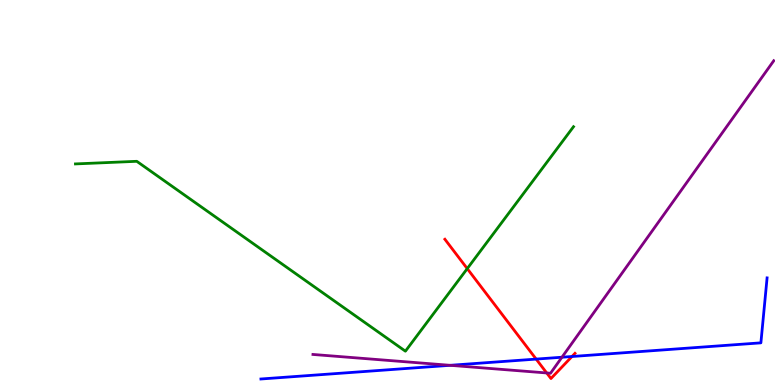[{'lines': ['blue', 'red'], 'intersections': [{'x': 6.92, 'y': 0.673}, {'x': 7.38, 'y': 0.74}]}, {'lines': ['green', 'red'], 'intersections': [{'x': 6.03, 'y': 3.02}]}, {'lines': ['purple', 'red'], 'intersections': [{'x': 7.05, 'y': 0.313}]}, {'lines': ['blue', 'green'], 'intersections': []}, {'lines': ['blue', 'purple'], 'intersections': [{'x': 5.81, 'y': 0.511}, {'x': 7.25, 'y': 0.721}]}, {'lines': ['green', 'purple'], 'intersections': []}]